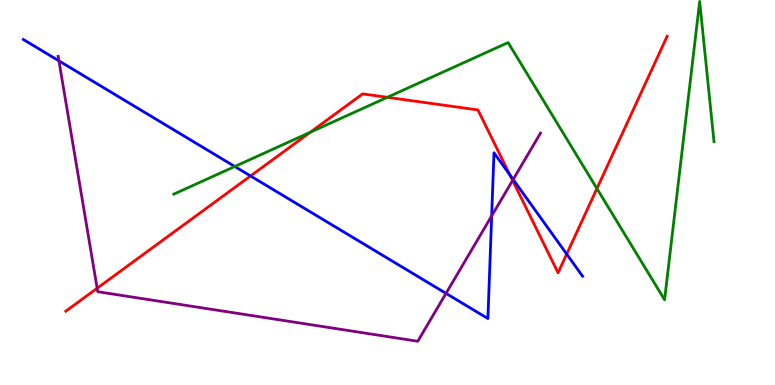[{'lines': ['blue', 'red'], 'intersections': [{'x': 3.23, 'y': 5.43}, {'x': 6.58, 'y': 5.45}, {'x': 7.31, 'y': 3.4}]}, {'lines': ['green', 'red'], 'intersections': [{'x': 4.0, 'y': 6.56}, {'x': 5.0, 'y': 7.47}, {'x': 7.7, 'y': 5.1}]}, {'lines': ['purple', 'red'], 'intersections': [{'x': 1.25, 'y': 2.51}, {'x': 6.61, 'y': 5.31}]}, {'lines': ['blue', 'green'], 'intersections': [{'x': 3.03, 'y': 5.68}]}, {'lines': ['blue', 'purple'], 'intersections': [{'x': 0.76, 'y': 8.42}, {'x': 5.75, 'y': 2.38}, {'x': 6.34, 'y': 4.39}, {'x': 6.62, 'y': 5.34}]}, {'lines': ['green', 'purple'], 'intersections': []}]